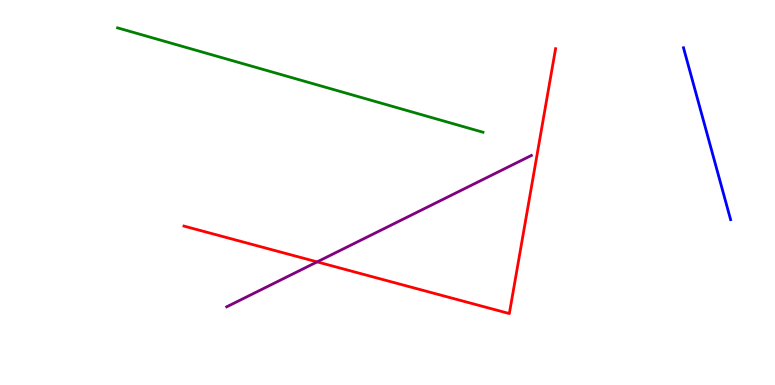[{'lines': ['blue', 'red'], 'intersections': []}, {'lines': ['green', 'red'], 'intersections': []}, {'lines': ['purple', 'red'], 'intersections': [{'x': 4.09, 'y': 3.2}]}, {'lines': ['blue', 'green'], 'intersections': []}, {'lines': ['blue', 'purple'], 'intersections': []}, {'lines': ['green', 'purple'], 'intersections': []}]